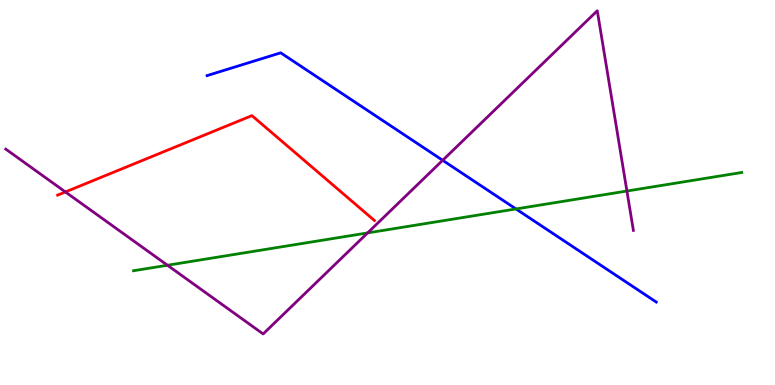[{'lines': ['blue', 'red'], 'intersections': []}, {'lines': ['green', 'red'], 'intersections': []}, {'lines': ['purple', 'red'], 'intersections': [{'x': 0.844, 'y': 5.01}]}, {'lines': ['blue', 'green'], 'intersections': [{'x': 6.66, 'y': 4.57}]}, {'lines': ['blue', 'purple'], 'intersections': [{'x': 5.71, 'y': 5.84}]}, {'lines': ['green', 'purple'], 'intersections': [{'x': 2.16, 'y': 3.11}, {'x': 4.74, 'y': 3.95}, {'x': 8.09, 'y': 5.04}]}]